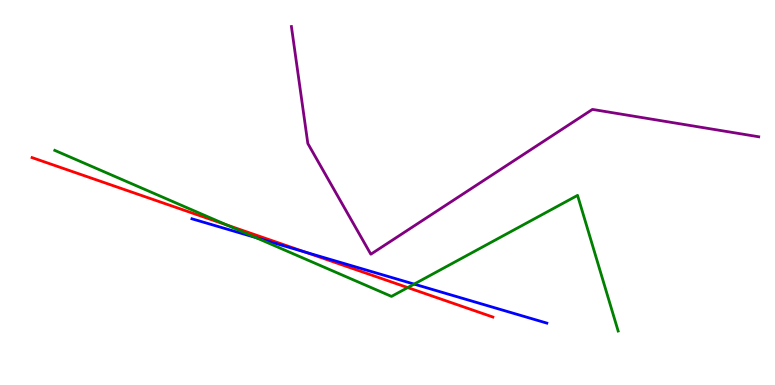[{'lines': ['blue', 'red'], 'intersections': [{'x': 3.93, 'y': 3.45}]}, {'lines': ['green', 'red'], 'intersections': [{'x': 2.93, 'y': 4.16}, {'x': 5.26, 'y': 2.53}]}, {'lines': ['purple', 'red'], 'intersections': []}, {'lines': ['blue', 'green'], 'intersections': [{'x': 3.3, 'y': 3.83}, {'x': 5.34, 'y': 2.62}]}, {'lines': ['blue', 'purple'], 'intersections': []}, {'lines': ['green', 'purple'], 'intersections': []}]